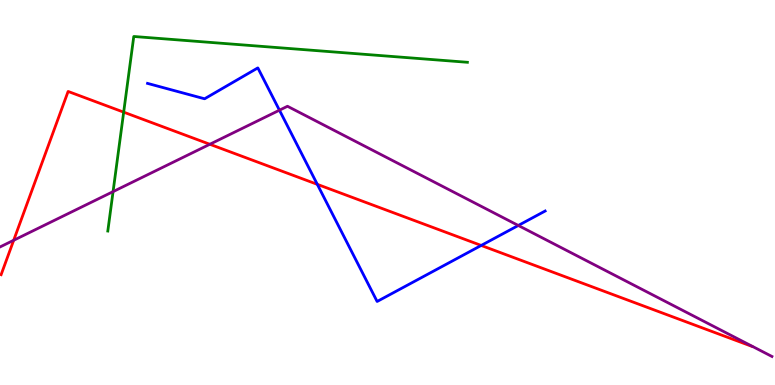[{'lines': ['blue', 'red'], 'intersections': [{'x': 4.09, 'y': 5.21}, {'x': 6.21, 'y': 3.62}]}, {'lines': ['green', 'red'], 'intersections': [{'x': 1.6, 'y': 7.09}]}, {'lines': ['purple', 'red'], 'intersections': [{'x': 0.177, 'y': 3.76}, {'x': 2.71, 'y': 6.25}]}, {'lines': ['blue', 'green'], 'intersections': []}, {'lines': ['blue', 'purple'], 'intersections': [{'x': 3.61, 'y': 7.14}, {'x': 6.69, 'y': 4.14}]}, {'lines': ['green', 'purple'], 'intersections': [{'x': 1.46, 'y': 5.02}]}]